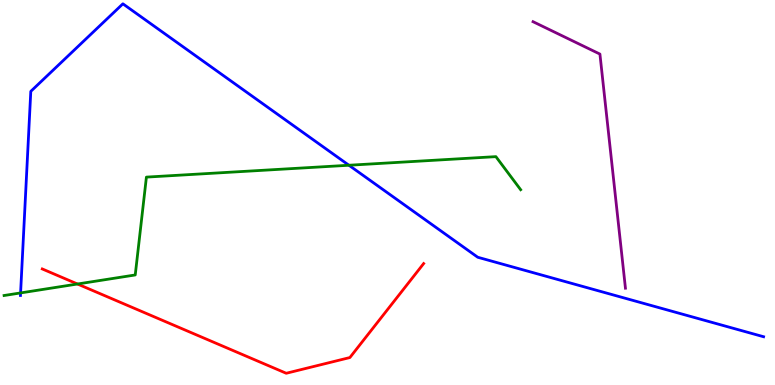[{'lines': ['blue', 'red'], 'intersections': []}, {'lines': ['green', 'red'], 'intersections': [{'x': 1.0, 'y': 2.62}]}, {'lines': ['purple', 'red'], 'intersections': []}, {'lines': ['blue', 'green'], 'intersections': [{'x': 0.266, 'y': 2.39}, {'x': 4.5, 'y': 5.71}]}, {'lines': ['blue', 'purple'], 'intersections': []}, {'lines': ['green', 'purple'], 'intersections': []}]